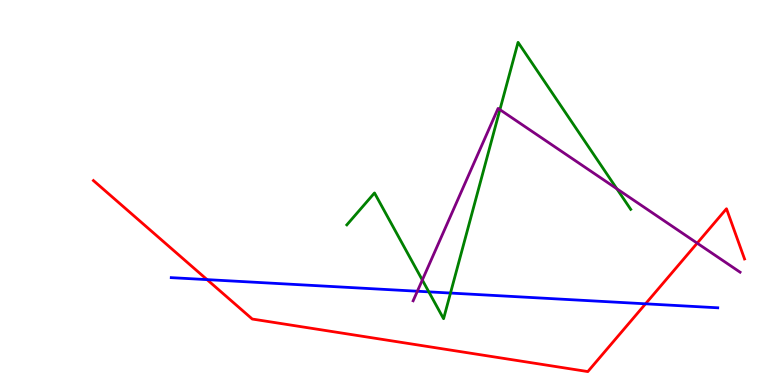[{'lines': ['blue', 'red'], 'intersections': [{'x': 2.67, 'y': 2.74}, {'x': 8.33, 'y': 2.11}]}, {'lines': ['green', 'red'], 'intersections': []}, {'lines': ['purple', 'red'], 'intersections': [{'x': 9.0, 'y': 3.68}]}, {'lines': ['blue', 'green'], 'intersections': [{'x': 5.53, 'y': 2.42}, {'x': 5.81, 'y': 2.39}]}, {'lines': ['blue', 'purple'], 'intersections': [{'x': 5.39, 'y': 2.44}]}, {'lines': ['green', 'purple'], 'intersections': [{'x': 5.45, 'y': 2.73}, {'x': 6.45, 'y': 7.15}, {'x': 7.96, 'y': 5.1}]}]